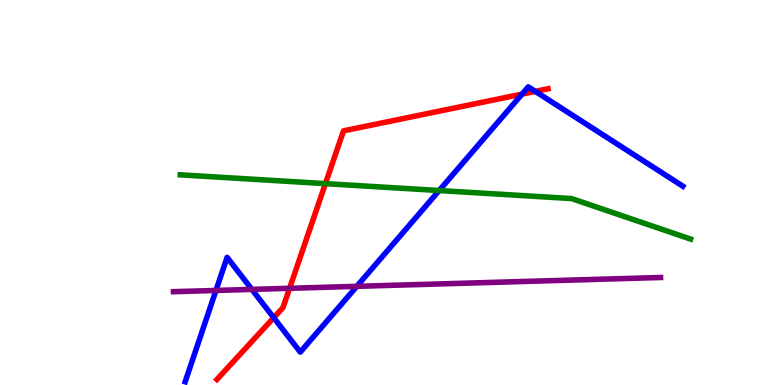[{'lines': ['blue', 'red'], 'intersections': [{'x': 3.53, 'y': 1.75}, {'x': 6.74, 'y': 7.56}, {'x': 6.91, 'y': 7.63}]}, {'lines': ['green', 'red'], 'intersections': [{'x': 4.2, 'y': 5.23}]}, {'lines': ['purple', 'red'], 'intersections': [{'x': 3.74, 'y': 2.51}]}, {'lines': ['blue', 'green'], 'intersections': [{'x': 5.67, 'y': 5.05}]}, {'lines': ['blue', 'purple'], 'intersections': [{'x': 2.79, 'y': 2.46}, {'x': 3.25, 'y': 2.48}, {'x': 4.6, 'y': 2.56}]}, {'lines': ['green', 'purple'], 'intersections': []}]